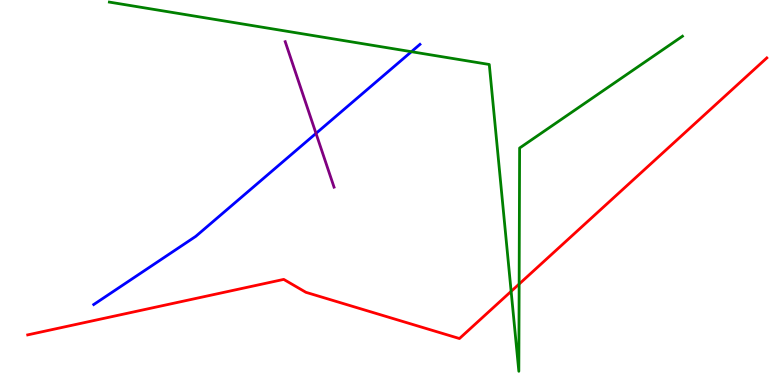[{'lines': ['blue', 'red'], 'intersections': []}, {'lines': ['green', 'red'], 'intersections': [{'x': 6.6, 'y': 2.43}, {'x': 6.7, 'y': 2.62}]}, {'lines': ['purple', 'red'], 'intersections': []}, {'lines': ['blue', 'green'], 'intersections': [{'x': 5.31, 'y': 8.66}]}, {'lines': ['blue', 'purple'], 'intersections': [{'x': 4.08, 'y': 6.54}]}, {'lines': ['green', 'purple'], 'intersections': []}]